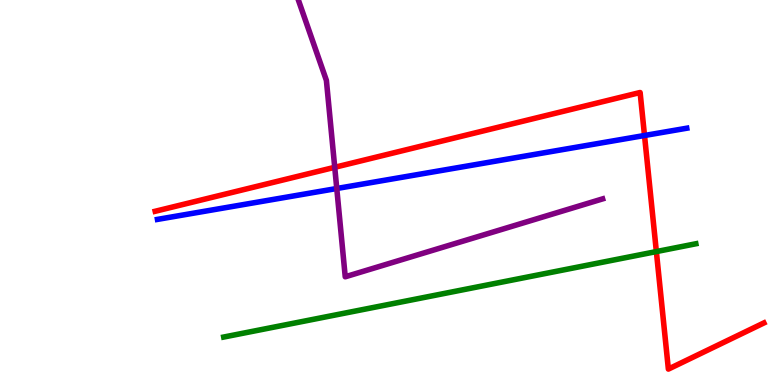[{'lines': ['blue', 'red'], 'intersections': [{'x': 8.32, 'y': 6.48}]}, {'lines': ['green', 'red'], 'intersections': [{'x': 8.47, 'y': 3.47}]}, {'lines': ['purple', 'red'], 'intersections': [{'x': 4.32, 'y': 5.65}]}, {'lines': ['blue', 'green'], 'intersections': []}, {'lines': ['blue', 'purple'], 'intersections': [{'x': 4.35, 'y': 5.1}]}, {'lines': ['green', 'purple'], 'intersections': []}]